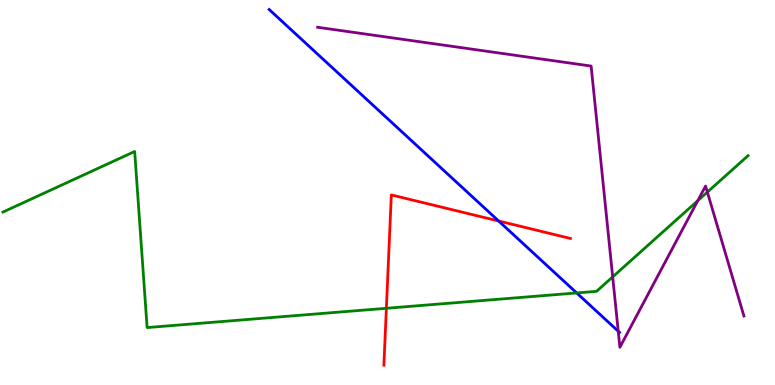[{'lines': ['blue', 'red'], 'intersections': [{'x': 6.43, 'y': 4.26}]}, {'lines': ['green', 'red'], 'intersections': [{'x': 4.99, 'y': 1.99}]}, {'lines': ['purple', 'red'], 'intersections': []}, {'lines': ['blue', 'green'], 'intersections': [{'x': 7.44, 'y': 2.39}]}, {'lines': ['blue', 'purple'], 'intersections': [{'x': 7.98, 'y': 1.4}]}, {'lines': ['green', 'purple'], 'intersections': [{'x': 7.91, 'y': 2.81}, {'x': 9.0, 'y': 4.79}, {'x': 9.13, 'y': 5.01}]}]